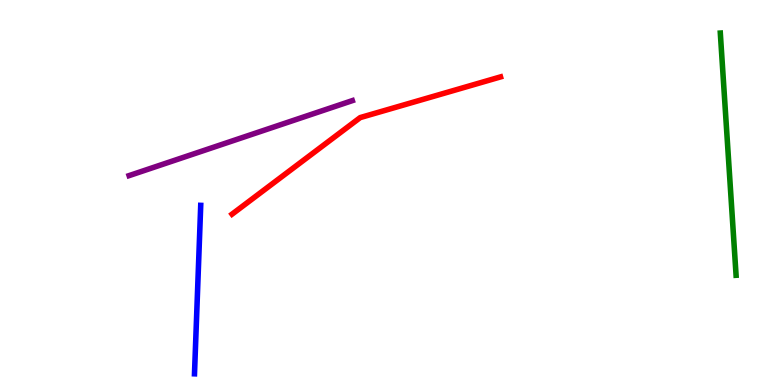[{'lines': ['blue', 'red'], 'intersections': []}, {'lines': ['green', 'red'], 'intersections': []}, {'lines': ['purple', 'red'], 'intersections': []}, {'lines': ['blue', 'green'], 'intersections': []}, {'lines': ['blue', 'purple'], 'intersections': []}, {'lines': ['green', 'purple'], 'intersections': []}]